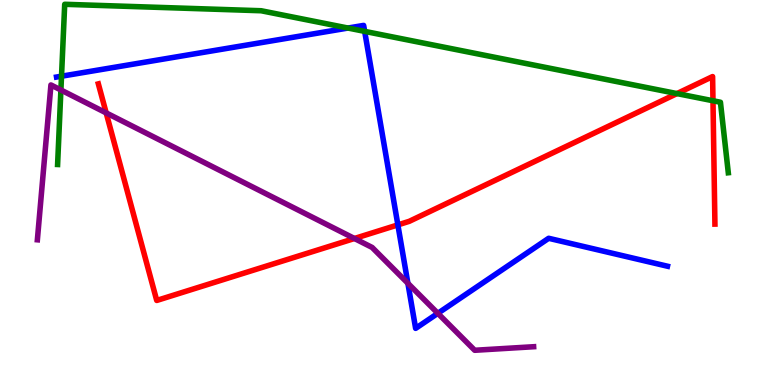[{'lines': ['blue', 'red'], 'intersections': [{'x': 5.13, 'y': 4.16}]}, {'lines': ['green', 'red'], 'intersections': [{'x': 8.73, 'y': 7.57}, {'x': 9.2, 'y': 7.38}]}, {'lines': ['purple', 'red'], 'intersections': [{'x': 1.37, 'y': 7.07}, {'x': 4.57, 'y': 3.81}]}, {'lines': ['blue', 'green'], 'intersections': [{'x': 0.794, 'y': 8.02}, {'x': 4.49, 'y': 9.27}, {'x': 4.71, 'y': 9.19}]}, {'lines': ['blue', 'purple'], 'intersections': [{'x': 5.26, 'y': 2.64}, {'x': 5.65, 'y': 1.86}]}, {'lines': ['green', 'purple'], 'intersections': [{'x': 0.786, 'y': 7.66}]}]